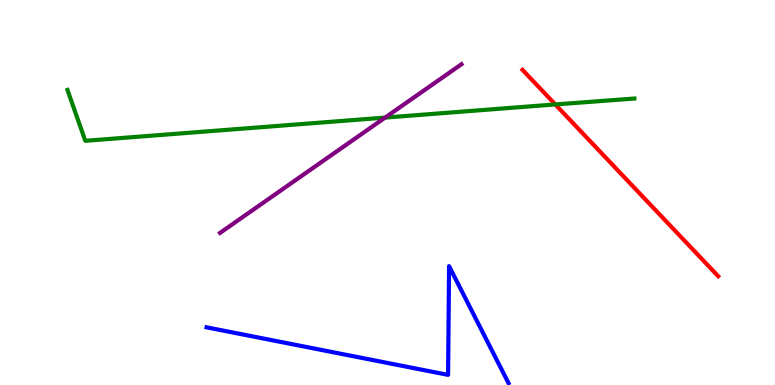[{'lines': ['blue', 'red'], 'intersections': []}, {'lines': ['green', 'red'], 'intersections': [{'x': 7.17, 'y': 7.29}]}, {'lines': ['purple', 'red'], 'intersections': []}, {'lines': ['blue', 'green'], 'intersections': []}, {'lines': ['blue', 'purple'], 'intersections': []}, {'lines': ['green', 'purple'], 'intersections': [{'x': 4.97, 'y': 6.95}]}]